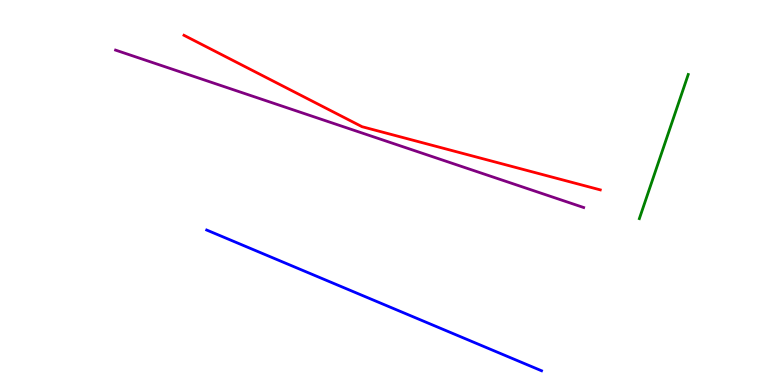[{'lines': ['blue', 'red'], 'intersections': []}, {'lines': ['green', 'red'], 'intersections': []}, {'lines': ['purple', 'red'], 'intersections': []}, {'lines': ['blue', 'green'], 'intersections': []}, {'lines': ['blue', 'purple'], 'intersections': []}, {'lines': ['green', 'purple'], 'intersections': []}]